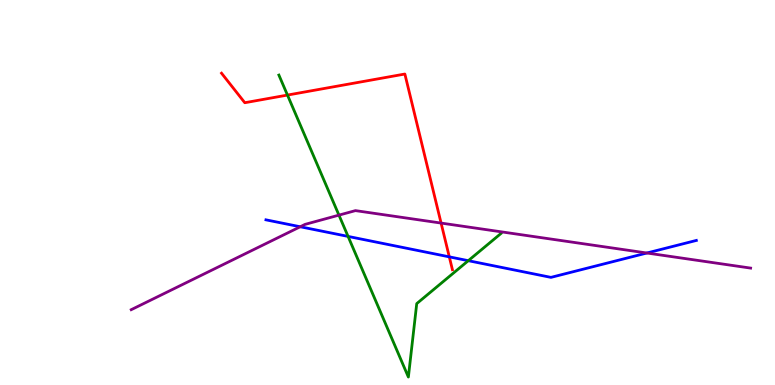[{'lines': ['blue', 'red'], 'intersections': [{'x': 5.8, 'y': 3.33}]}, {'lines': ['green', 'red'], 'intersections': [{'x': 3.71, 'y': 7.53}]}, {'lines': ['purple', 'red'], 'intersections': [{'x': 5.69, 'y': 4.21}]}, {'lines': ['blue', 'green'], 'intersections': [{'x': 4.49, 'y': 3.86}, {'x': 6.04, 'y': 3.23}]}, {'lines': ['blue', 'purple'], 'intersections': [{'x': 3.87, 'y': 4.11}, {'x': 8.35, 'y': 3.43}]}, {'lines': ['green', 'purple'], 'intersections': [{'x': 4.37, 'y': 4.41}]}]